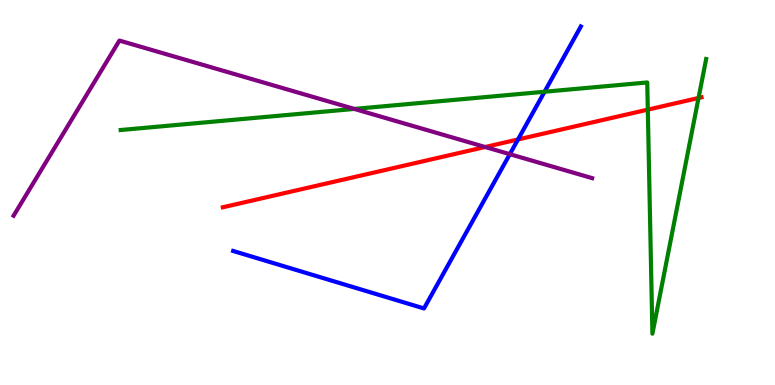[{'lines': ['blue', 'red'], 'intersections': [{'x': 6.68, 'y': 6.38}]}, {'lines': ['green', 'red'], 'intersections': [{'x': 8.36, 'y': 7.15}, {'x': 9.01, 'y': 7.46}]}, {'lines': ['purple', 'red'], 'intersections': [{'x': 6.26, 'y': 6.18}]}, {'lines': ['blue', 'green'], 'intersections': [{'x': 7.03, 'y': 7.62}]}, {'lines': ['blue', 'purple'], 'intersections': [{'x': 6.58, 'y': 6.0}]}, {'lines': ['green', 'purple'], 'intersections': [{'x': 4.57, 'y': 7.17}]}]